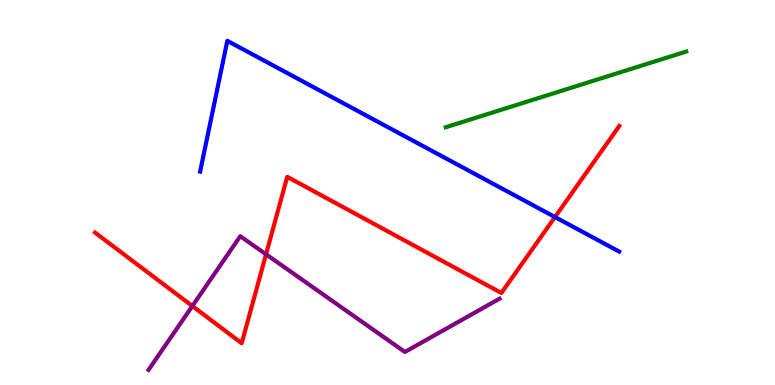[{'lines': ['blue', 'red'], 'intersections': [{'x': 7.16, 'y': 4.36}]}, {'lines': ['green', 'red'], 'intersections': []}, {'lines': ['purple', 'red'], 'intersections': [{'x': 2.48, 'y': 2.05}, {'x': 3.43, 'y': 3.39}]}, {'lines': ['blue', 'green'], 'intersections': []}, {'lines': ['blue', 'purple'], 'intersections': []}, {'lines': ['green', 'purple'], 'intersections': []}]